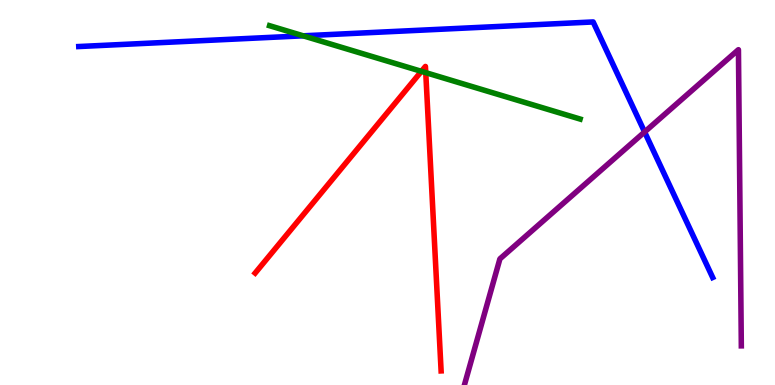[{'lines': ['blue', 'red'], 'intersections': []}, {'lines': ['green', 'red'], 'intersections': [{'x': 5.44, 'y': 8.15}, {'x': 5.49, 'y': 8.11}]}, {'lines': ['purple', 'red'], 'intersections': []}, {'lines': ['blue', 'green'], 'intersections': [{'x': 3.91, 'y': 9.07}]}, {'lines': ['blue', 'purple'], 'intersections': [{'x': 8.32, 'y': 6.57}]}, {'lines': ['green', 'purple'], 'intersections': []}]